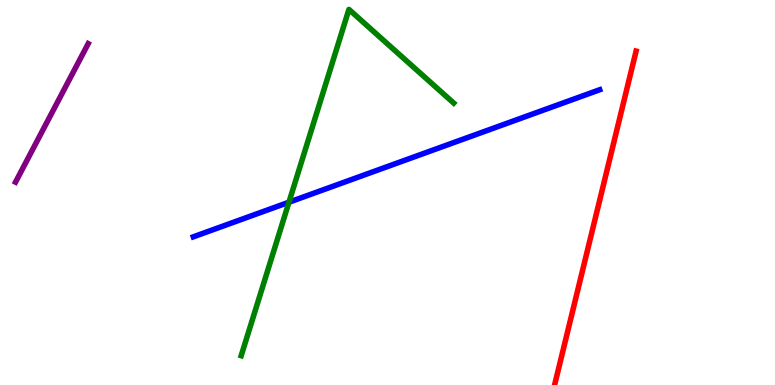[{'lines': ['blue', 'red'], 'intersections': []}, {'lines': ['green', 'red'], 'intersections': []}, {'lines': ['purple', 'red'], 'intersections': []}, {'lines': ['blue', 'green'], 'intersections': [{'x': 3.73, 'y': 4.75}]}, {'lines': ['blue', 'purple'], 'intersections': []}, {'lines': ['green', 'purple'], 'intersections': []}]